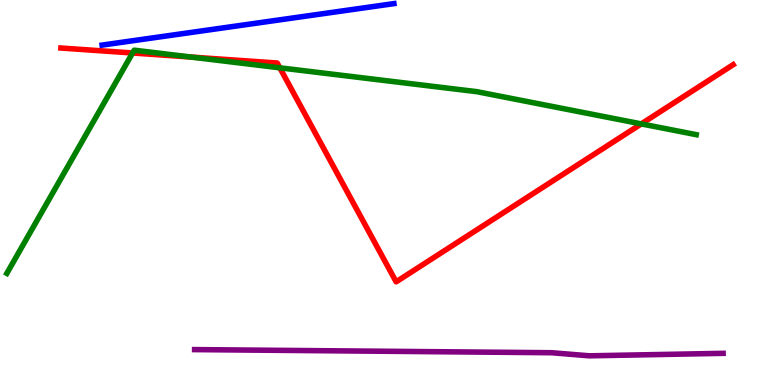[{'lines': ['blue', 'red'], 'intersections': []}, {'lines': ['green', 'red'], 'intersections': [{'x': 1.71, 'y': 8.62}, {'x': 2.46, 'y': 8.52}, {'x': 3.61, 'y': 8.24}, {'x': 8.27, 'y': 6.78}]}, {'lines': ['purple', 'red'], 'intersections': []}, {'lines': ['blue', 'green'], 'intersections': []}, {'lines': ['blue', 'purple'], 'intersections': []}, {'lines': ['green', 'purple'], 'intersections': []}]